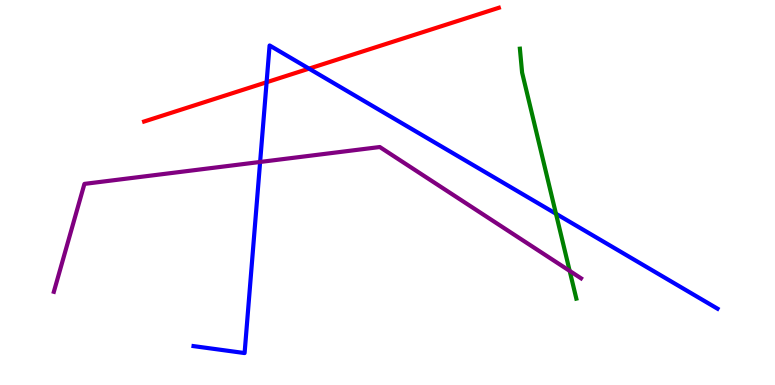[{'lines': ['blue', 'red'], 'intersections': [{'x': 3.44, 'y': 7.86}, {'x': 3.99, 'y': 8.22}]}, {'lines': ['green', 'red'], 'intersections': []}, {'lines': ['purple', 'red'], 'intersections': []}, {'lines': ['blue', 'green'], 'intersections': [{'x': 7.17, 'y': 4.45}]}, {'lines': ['blue', 'purple'], 'intersections': [{'x': 3.36, 'y': 5.79}]}, {'lines': ['green', 'purple'], 'intersections': [{'x': 7.35, 'y': 2.96}]}]